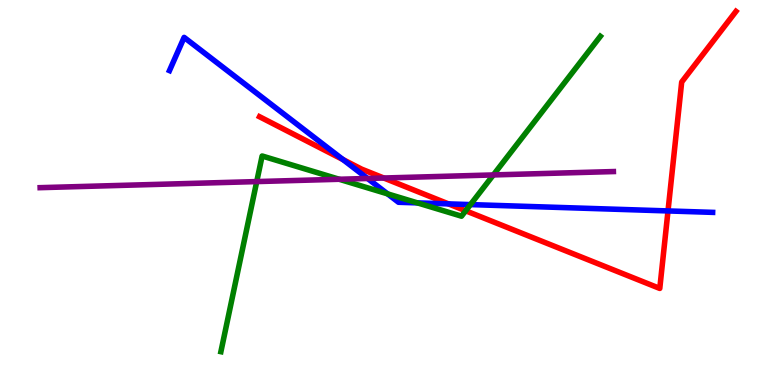[{'lines': ['blue', 'red'], 'intersections': [{'x': 4.43, 'y': 5.86}, {'x': 5.79, 'y': 4.7}, {'x': 8.62, 'y': 4.52}]}, {'lines': ['green', 'red'], 'intersections': [{'x': 6.01, 'y': 4.53}]}, {'lines': ['purple', 'red'], 'intersections': [{'x': 4.95, 'y': 5.38}]}, {'lines': ['blue', 'green'], 'intersections': [{'x': 5.0, 'y': 4.96}, {'x': 5.39, 'y': 4.73}, {'x': 6.07, 'y': 4.69}]}, {'lines': ['blue', 'purple'], 'intersections': [{'x': 4.74, 'y': 5.36}]}, {'lines': ['green', 'purple'], 'intersections': [{'x': 3.31, 'y': 5.28}, {'x': 4.38, 'y': 5.34}, {'x': 6.37, 'y': 5.46}]}]